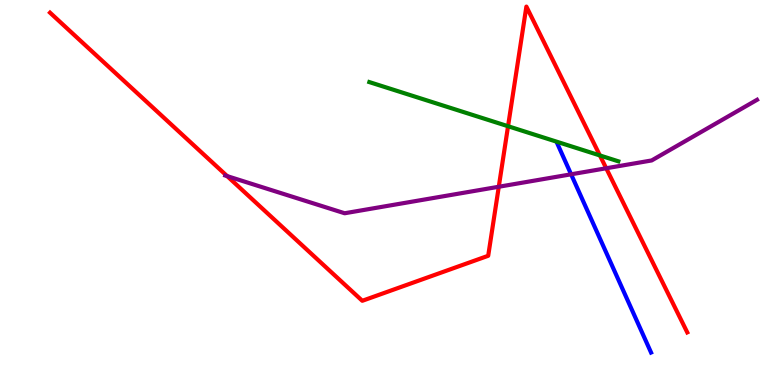[{'lines': ['blue', 'red'], 'intersections': []}, {'lines': ['green', 'red'], 'intersections': [{'x': 6.56, 'y': 6.72}, {'x': 7.74, 'y': 5.96}]}, {'lines': ['purple', 'red'], 'intersections': [{'x': 2.93, 'y': 5.43}, {'x': 6.44, 'y': 5.15}, {'x': 7.82, 'y': 5.63}]}, {'lines': ['blue', 'green'], 'intersections': []}, {'lines': ['blue', 'purple'], 'intersections': [{'x': 7.37, 'y': 5.47}]}, {'lines': ['green', 'purple'], 'intersections': []}]